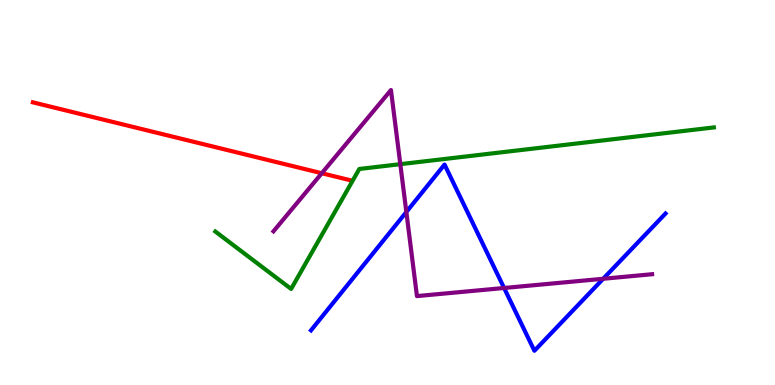[{'lines': ['blue', 'red'], 'intersections': []}, {'lines': ['green', 'red'], 'intersections': []}, {'lines': ['purple', 'red'], 'intersections': [{'x': 4.15, 'y': 5.5}]}, {'lines': ['blue', 'green'], 'intersections': []}, {'lines': ['blue', 'purple'], 'intersections': [{'x': 5.24, 'y': 4.49}, {'x': 6.5, 'y': 2.52}, {'x': 7.78, 'y': 2.76}]}, {'lines': ['green', 'purple'], 'intersections': [{'x': 5.17, 'y': 5.74}]}]